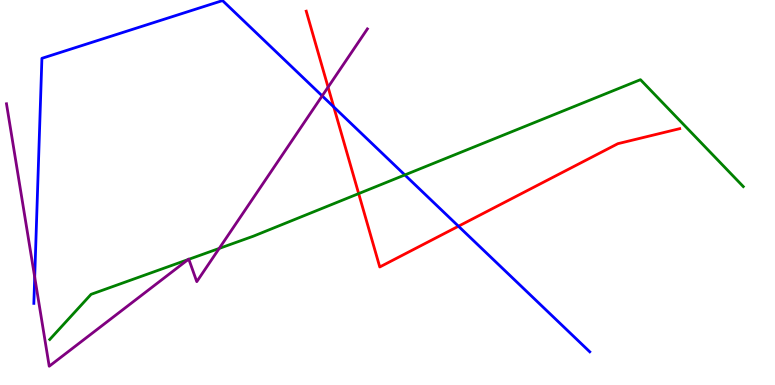[{'lines': ['blue', 'red'], 'intersections': [{'x': 4.31, 'y': 7.22}, {'x': 5.92, 'y': 4.12}]}, {'lines': ['green', 'red'], 'intersections': [{'x': 4.63, 'y': 4.97}]}, {'lines': ['purple', 'red'], 'intersections': [{'x': 4.23, 'y': 7.74}]}, {'lines': ['blue', 'green'], 'intersections': [{'x': 5.22, 'y': 5.46}]}, {'lines': ['blue', 'purple'], 'intersections': [{'x': 0.448, 'y': 2.8}, {'x': 4.16, 'y': 7.51}]}, {'lines': ['green', 'purple'], 'intersections': [{'x': 2.43, 'y': 3.26}, {'x': 2.44, 'y': 3.26}, {'x': 2.83, 'y': 3.55}]}]